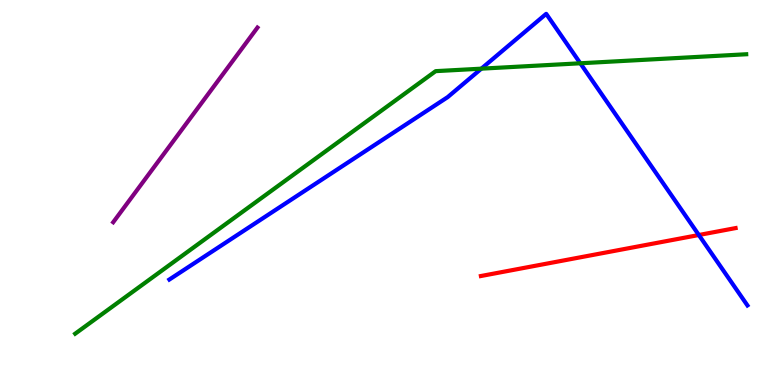[{'lines': ['blue', 'red'], 'intersections': [{'x': 9.02, 'y': 3.9}]}, {'lines': ['green', 'red'], 'intersections': []}, {'lines': ['purple', 'red'], 'intersections': []}, {'lines': ['blue', 'green'], 'intersections': [{'x': 6.21, 'y': 8.22}, {'x': 7.49, 'y': 8.36}]}, {'lines': ['blue', 'purple'], 'intersections': []}, {'lines': ['green', 'purple'], 'intersections': []}]